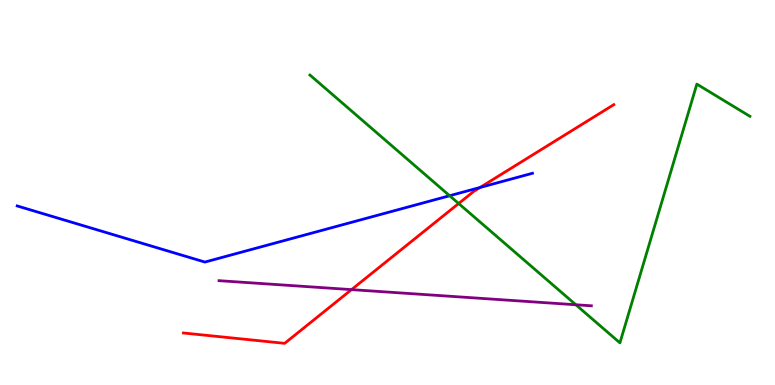[{'lines': ['blue', 'red'], 'intersections': [{'x': 6.19, 'y': 5.13}]}, {'lines': ['green', 'red'], 'intersections': [{'x': 5.92, 'y': 4.71}]}, {'lines': ['purple', 'red'], 'intersections': [{'x': 4.54, 'y': 2.48}]}, {'lines': ['blue', 'green'], 'intersections': [{'x': 5.8, 'y': 4.92}]}, {'lines': ['blue', 'purple'], 'intersections': []}, {'lines': ['green', 'purple'], 'intersections': [{'x': 7.43, 'y': 2.08}]}]